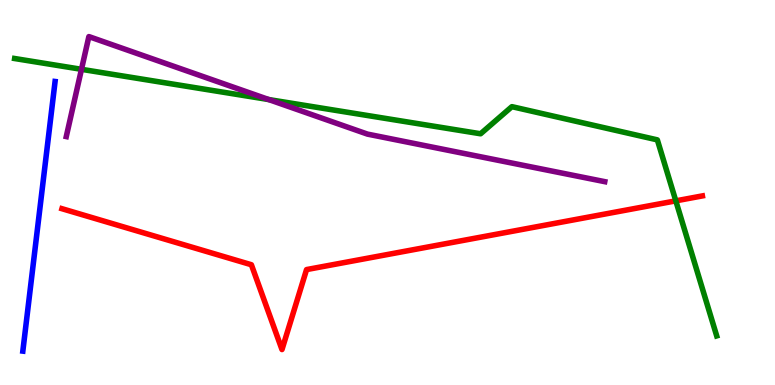[{'lines': ['blue', 'red'], 'intersections': []}, {'lines': ['green', 'red'], 'intersections': [{'x': 8.72, 'y': 4.78}]}, {'lines': ['purple', 'red'], 'intersections': []}, {'lines': ['blue', 'green'], 'intersections': []}, {'lines': ['blue', 'purple'], 'intersections': []}, {'lines': ['green', 'purple'], 'intersections': [{'x': 1.05, 'y': 8.2}, {'x': 3.47, 'y': 7.41}]}]